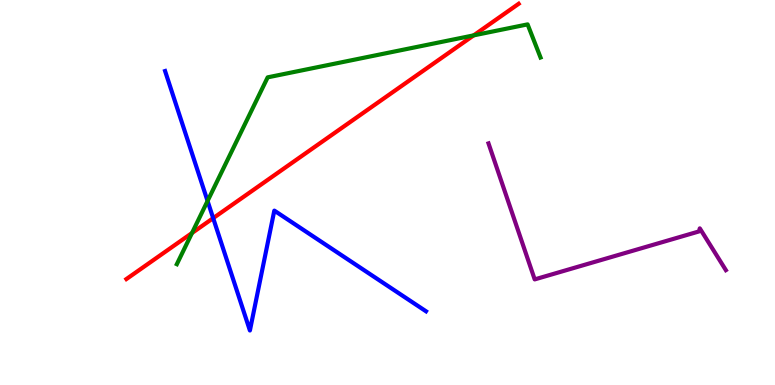[{'lines': ['blue', 'red'], 'intersections': [{'x': 2.75, 'y': 4.33}]}, {'lines': ['green', 'red'], 'intersections': [{'x': 2.48, 'y': 3.95}, {'x': 6.11, 'y': 9.08}]}, {'lines': ['purple', 'red'], 'intersections': []}, {'lines': ['blue', 'green'], 'intersections': [{'x': 2.68, 'y': 4.78}]}, {'lines': ['blue', 'purple'], 'intersections': []}, {'lines': ['green', 'purple'], 'intersections': []}]